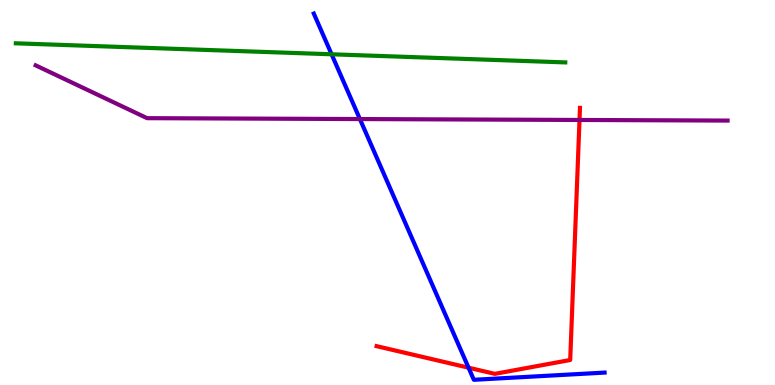[{'lines': ['blue', 'red'], 'intersections': [{'x': 6.05, 'y': 0.45}]}, {'lines': ['green', 'red'], 'intersections': []}, {'lines': ['purple', 'red'], 'intersections': [{'x': 7.48, 'y': 6.88}]}, {'lines': ['blue', 'green'], 'intersections': [{'x': 4.28, 'y': 8.59}]}, {'lines': ['blue', 'purple'], 'intersections': [{'x': 4.64, 'y': 6.91}]}, {'lines': ['green', 'purple'], 'intersections': []}]